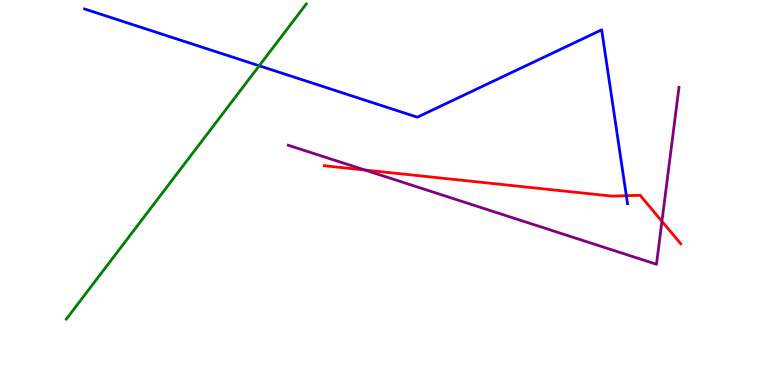[{'lines': ['blue', 'red'], 'intersections': [{'x': 8.08, 'y': 4.92}]}, {'lines': ['green', 'red'], 'intersections': []}, {'lines': ['purple', 'red'], 'intersections': [{'x': 4.71, 'y': 5.58}, {'x': 8.54, 'y': 4.25}]}, {'lines': ['blue', 'green'], 'intersections': [{'x': 3.34, 'y': 8.29}]}, {'lines': ['blue', 'purple'], 'intersections': []}, {'lines': ['green', 'purple'], 'intersections': []}]